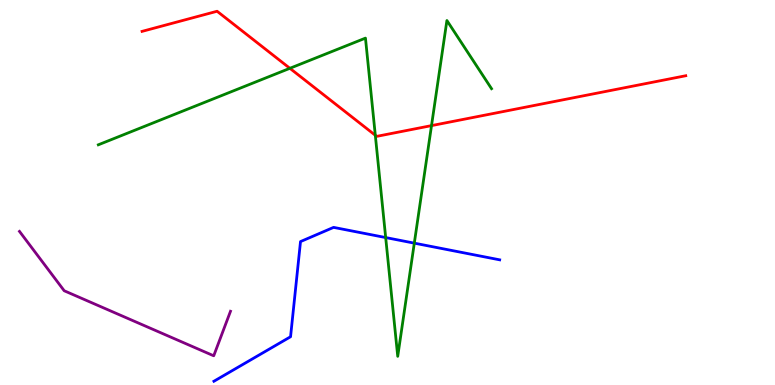[{'lines': ['blue', 'red'], 'intersections': []}, {'lines': ['green', 'red'], 'intersections': [{'x': 3.74, 'y': 8.23}, {'x': 4.84, 'y': 6.49}, {'x': 5.57, 'y': 6.74}]}, {'lines': ['purple', 'red'], 'intersections': []}, {'lines': ['blue', 'green'], 'intersections': [{'x': 4.98, 'y': 3.83}, {'x': 5.35, 'y': 3.68}]}, {'lines': ['blue', 'purple'], 'intersections': []}, {'lines': ['green', 'purple'], 'intersections': []}]